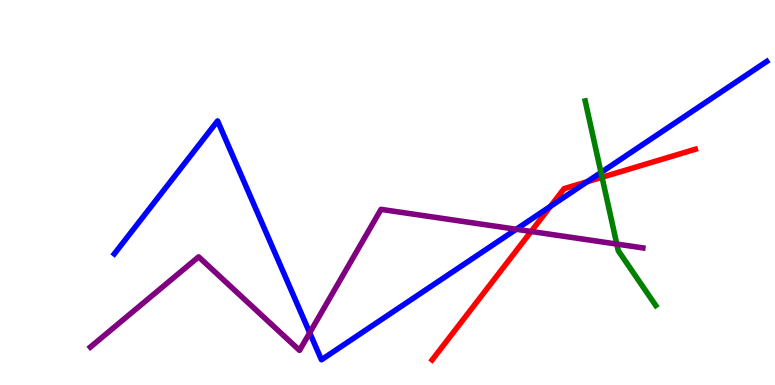[{'lines': ['blue', 'red'], 'intersections': [{'x': 7.1, 'y': 4.64}, {'x': 7.58, 'y': 5.28}]}, {'lines': ['green', 'red'], 'intersections': [{'x': 7.77, 'y': 5.4}]}, {'lines': ['purple', 'red'], 'intersections': [{'x': 6.85, 'y': 3.99}]}, {'lines': ['blue', 'green'], 'intersections': [{'x': 7.75, 'y': 5.52}]}, {'lines': ['blue', 'purple'], 'intersections': [{'x': 4.0, 'y': 1.36}, {'x': 6.66, 'y': 4.04}]}, {'lines': ['green', 'purple'], 'intersections': [{'x': 7.96, 'y': 3.66}]}]